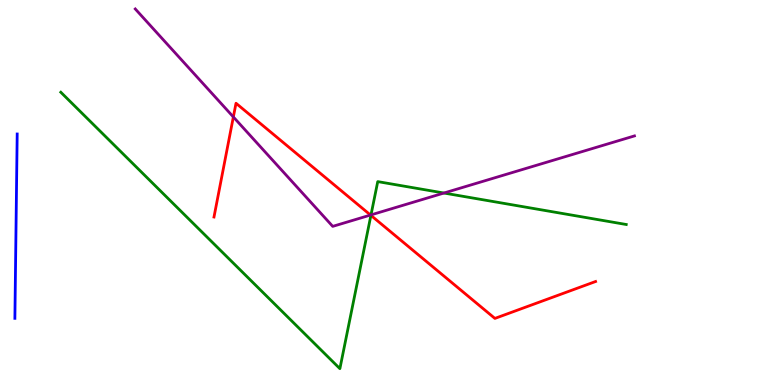[{'lines': ['blue', 'red'], 'intersections': []}, {'lines': ['green', 'red'], 'intersections': [{'x': 4.79, 'y': 4.41}]}, {'lines': ['purple', 'red'], 'intersections': [{'x': 3.01, 'y': 6.96}, {'x': 4.78, 'y': 4.41}]}, {'lines': ['blue', 'green'], 'intersections': []}, {'lines': ['blue', 'purple'], 'intersections': []}, {'lines': ['green', 'purple'], 'intersections': [{'x': 4.79, 'y': 4.42}, {'x': 5.73, 'y': 4.99}]}]